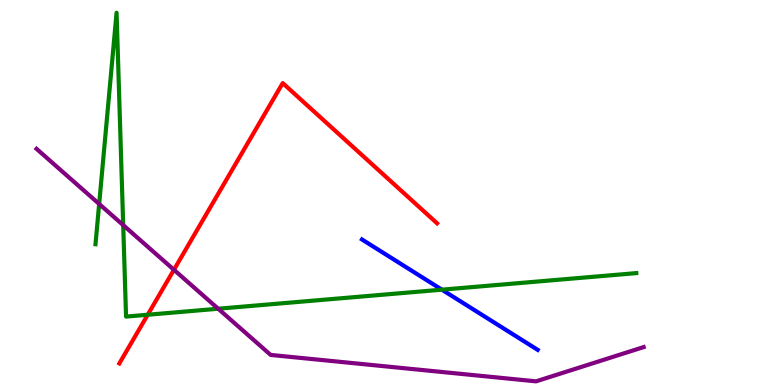[{'lines': ['blue', 'red'], 'intersections': []}, {'lines': ['green', 'red'], 'intersections': [{'x': 1.91, 'y': 1.82}]}, {'lines': ['purple', 'red'], 'intersections': [{'x': 2.24, 'y': 2.99}]}, {'lines': ['blue', 'green'], 'intersections': [{'x': 5.7, 'y': 2.48}]}, {'lines': ['blue', 'purple'], 'intersections': []}, {'lines': ['green', 'purple'], 'intersections': [{'x': 1.28, 'y': 4.7}, {'x': 1.59, 'y': 4.15}, {'x': 2.82, 'y': 1.98}]}]